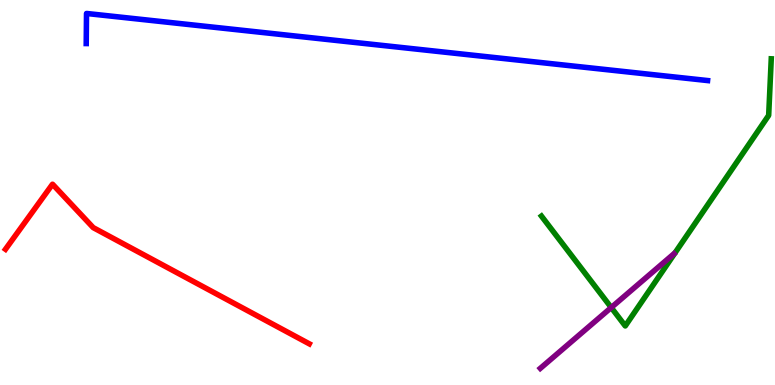[{'lines': ['blue', 'red'], 'intersections': []}, {'lines': ['green', 'red'], 'intersections': []}, {'lines': ['purple', 'red'], 'intersections': []}, {'lines': ['blue', 'green'], 'intersections': []}, {'lines': ['blue', 'purple'], 'intersections': []}, {'lines': ['green', 'purple'], 'intersections': [{'x': 7.89, 'y': 2.01}]}]